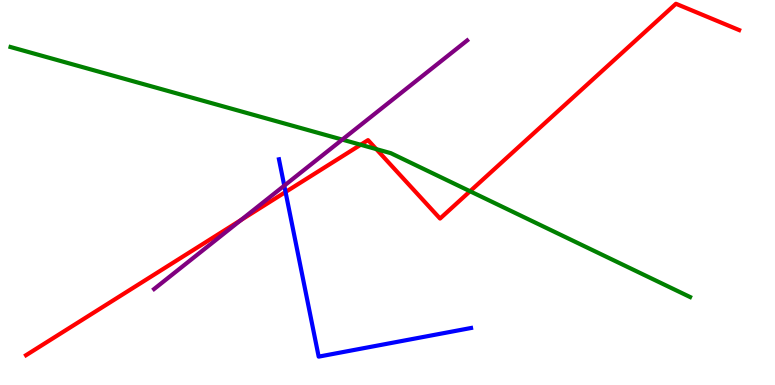[{'lines': ['blue', 'red'], 'intersections': [{'x': 3.68, 'y': 5.01}]}, {'lines': ['green', 'red'], 'intersections': [{'x': 4.65, 'y': 6.24}, {'x': 4.86, 'y': 6.13}, {'x': 6.06, 'y': 5.03}]}, {'lines': ['purple', 'red'], 'intersections': [{'x': 3.11, 'y': 4.29}]}, {'lines': ['blue', 'green'], 'intersections': []}, {'lines': ['blue', 'purple'], 'intersections': [{'x': 3.67, 'y': 5.18}]}, {'lines': ['green', 'purple'], 'intersections': [{'x': 4.42, 'y': 6.37}]}]